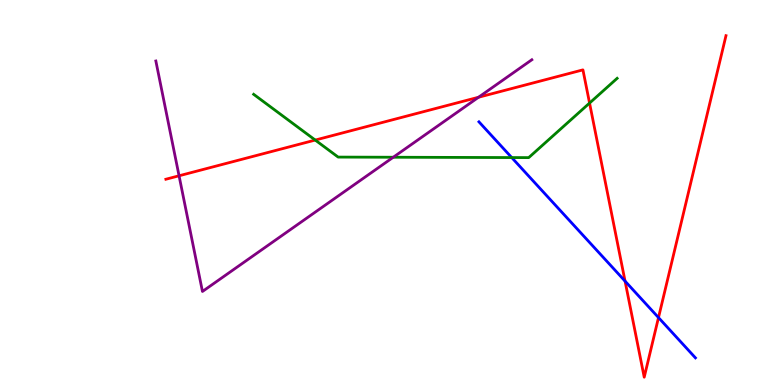[{'lines': ['blue', 'red'], 'intersections': [{'x': 8.07, 'y': 2.7}, {'x': 8.5, 'y': 1.75}]}, {'lines': ['green', 'red'], 'intersections': [{'x': 4.07, 'y': 6.36}, {'x': 7.61, 'y': 7.32}]}, {'lines': ['purple', 'red'], 'intersections': [{'x': 2.31, 'y': 5.43}, {'x': 6.17, 'y': 7.47}]}, {'lines': ['blue', 'green'], 'intersections': [{'x': 6.6, 'y': 5.91}]}, {'lines': ['blue', 'purple'], 'intersections': []}, {'lines': ['green', 'purple'], 'intersections': [{'x': 5.07, 'y': 5.92}]}]